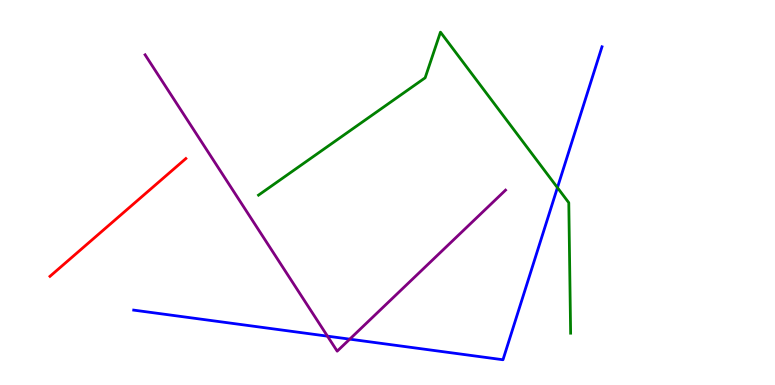[{'lines': ['blue', 'red'], 'intersections': []}, {'lines': ['green', 'red'], 'intersections': []}, {'lines': ['purple', 'red'], 'intersections': []}, {'lines': ['blue', 'green'], 'intersections': [{'x': 7.19, 'y': 5.13}]}, {'lines': ['blue', 'purple'], 'intersections': [{'x': 4.23, 'y': 1.27}, {'x': 4.51, 'y': 1.19}]}, {'lines': ['green', 'purple'], 'intersections': []}]